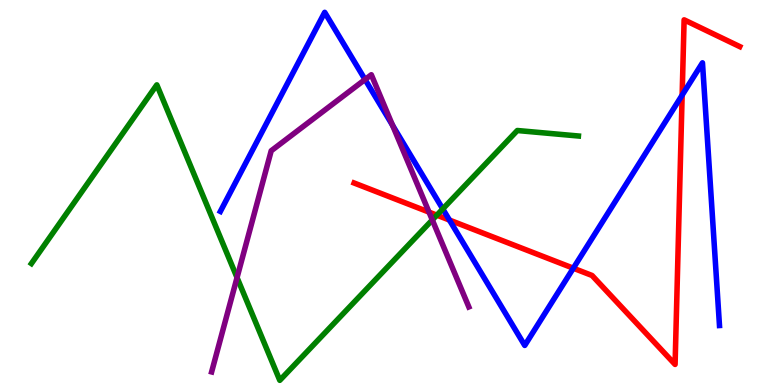[{'lines': ['blue', 'red'], 'intersections': [{'x': 5.8, 'y': 4.28}, {'x': 7.4, 'y': 3.03}, {'x': 8.8, 'y': 7.53}]}, {'lines': ['green', 'red'], 'intersections': [{'x': 5.64, 'y': 4.41}]}, {'lines': ['purple', 'red'], 'intersections': [{'x': 5.54, 'y': 4.49}]}, {'lines': ['blue', 'green'], 'intersections': [{'x': 5.71, 'y': 4.57}]}, {'lines': ['blue', 'purple'], 'intersections': [{'x': 4.71, 'y': 7.93}, {'x': 5.07, 'y': 6.74}]}, {'lines': ['green', 'purple'], 'intersections': [{'x': 3.06, 'y': 2.79}, {'x': 5.58, 'y': 4.29}]}]